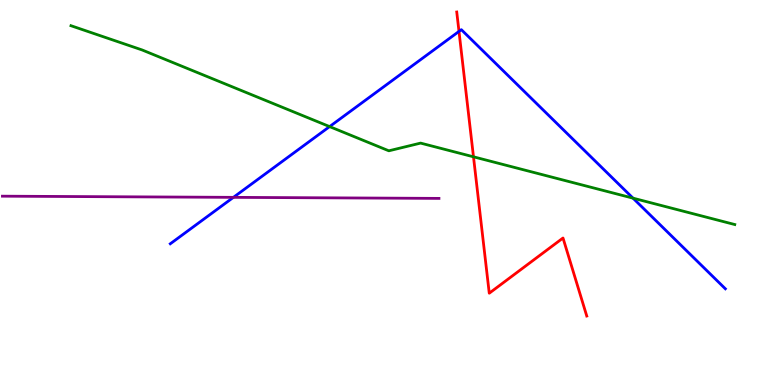[{'lines': ['blue', 'red'], 'intersections': [{'x': 5.92, 'y': 9.18}]}, {'lines': ['green', 'red'], 'intersections': [{'x': 6.11, 'y': 5.93}]}, {'lines': ['purple', 'red'], 'intersections': []}, {'lines': ['blue', 'green'], 'intersections': [{'x': 4.25, 'y': 6.71}, {'x': 8.17, 'y': 4.85}]}, {'lines': ['blue', 'purple'], 'intersections': [{'x': 3.01, 'y': 4.87}]}, {'lines': ['green', 'purple'], 'intersections': []}]